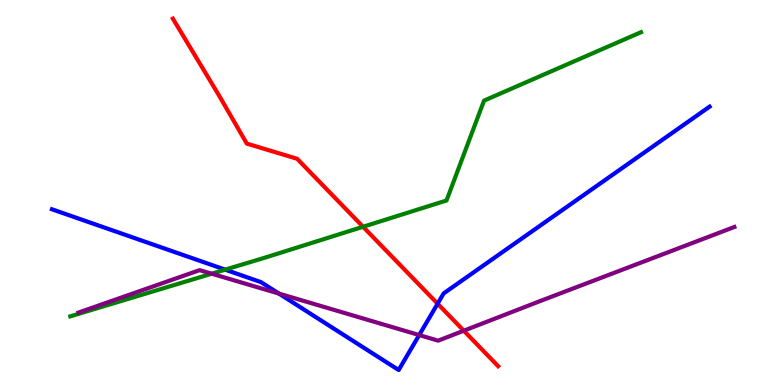[{'lines': ['blue', 'red'], 'intersections': [{'x': 5.65, 'y': 2.11}]}, {'lines': ['green', 'red'], 'intersections': [{'x': 4.68, 'y': 4.11}]}, {'lines': ['purple', 'red'], 'intersections': [{'x': 5.98, 'y': 1.41}]}, {'lines': ['blue', 'green'], 'intersections': [{'x': 2.91, 'y': 3.0}]}, {'lines': ['blue', 'purple'], 'intersections': [{'x': 3.6, 'y': 2.37}, {'x': 5.41, 'y': 1.3}]}, {'lines': ['green', 'purple'], 'intersections': [{'x': 2.73, 'y': 2.89}]}]